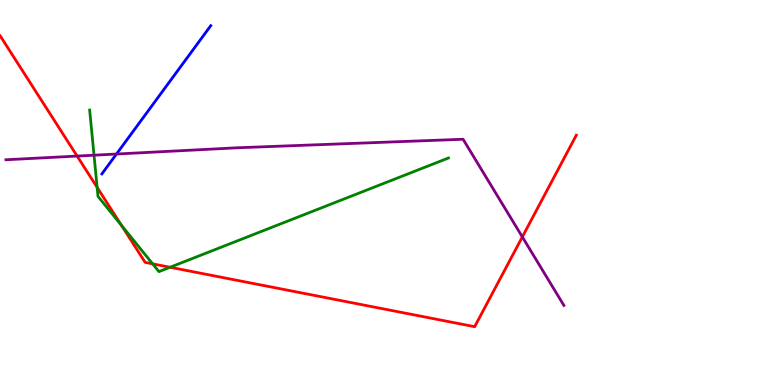[{'lines': ['blue', 'red'], 'intersections': []}, {'lines': ['green', 'red'], 'intersections': [{'x': 1.25, 'y': 5.13}, {'x': 1.57, 'y': 4.15}, {'x': 1.97, 'y': 3.15}, {'x': 2.19, 'y': 3.06}]}, {'lines': ['purple', 'red'], 'intersections': [{'x': 0.995, 'y': 5.95}, {'x': 6.74, 'y': 3.85}]}, {'lines': ['blue', 'green'], 'intersections': []}, {'lines': ['blue', 'purple'], 'intersections': [{'x': 1.5, 'y': 6.0}]}, {'lines': ['green', 'purple'], 'intersections': [{'x': 1.21, 'y': 5.97}]}]